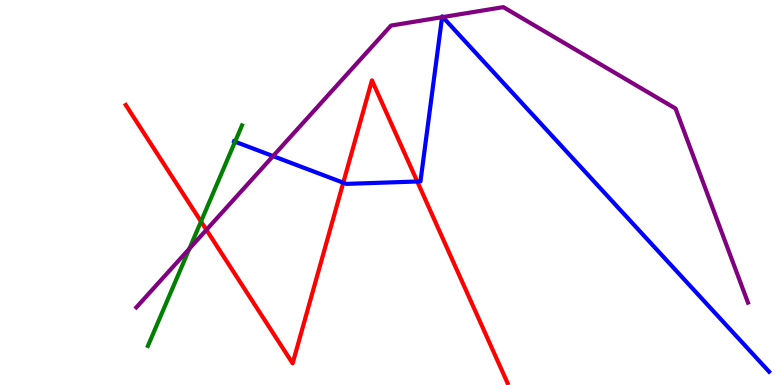[{'lines': ['blue', 'red'], 'intersections': [{'x': 4.43, 'y': 5.25}, {'x': 5.38, 'y': 5.29}]}, {'lines': ['green', 'red'], 'intersections': [{'x': 2.59, 'y': 4.25}]}, {'lines': ['purple', 'red'], 'intersections': [{'x': 2.66, 'y': 4.03}]}, {'lines': ['blue', 'green'], 'intersections': [{'x': 3.03, 'y': 6.32}]}, {'lines': ['blue', 'purple'], 'intersections': [{'x': 3.52, 'y': 5.95}, {'x': 5.7, 'y': 9.55}, {'x': 5.71, 'y': 9.56}]}, {'lines': ['green', 'purple'], 'intersections': [{'x': 2.44, 'y': 3.54}]}]